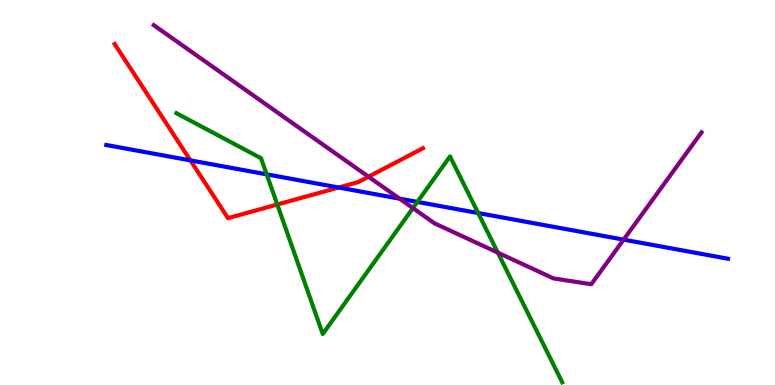[{'lines': ['blue', 'red'], 'intersections': [{'x': 2.46, 'y': 5.83}, {'x': 4.37, 'y': 5.13}]}, {'lines': ['green', 'red'], 'intersections': [{'x': 3.58, 'y': 4.69}]}, {'lines': ['purple', 'red'], 'intersections': [{'x': 4.75, 'y': 5.41}]}, {'lines': ['blue', 'green'], 'intersections': [{'x': 3.44, 'y': 5.47}, {'x': 5.39, 'y': 4.76}, {'x': 6.17, 'y': 4.47}]}, {'lines': ['blue', 'purple'], 'intersections': [{'x': 5.16, 'y': 4.84}, {'x': 8.05, 'y': 3.78}]}, {'lines': ['green', 'purple'], 'intersections': [{'x': 5.33, 'y': 4.59}, {'x': 6.42, 'y': 3.44}]}]